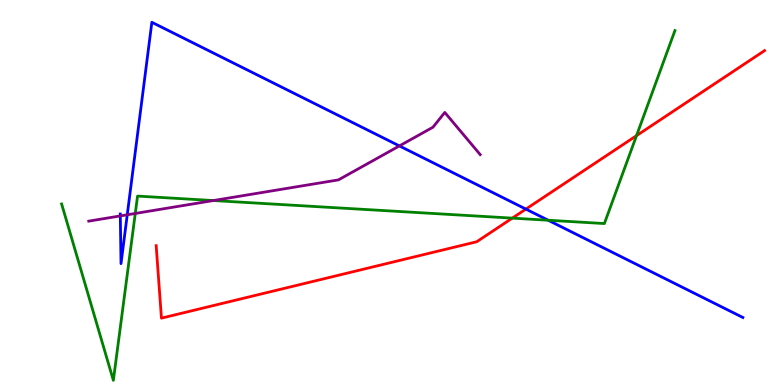[{'lines': ['blue', 'red'], 'intersections': [{'x': 6.79, 'y': 4.57}]}, {'lines': ['green', 'red'], 'intersections': [{'x': 6.61, 'y': 4.33}, {'x': 8.21, 'y': 6.48}]}, {'lines': ['purple', 'red'], 'intersections': []}, {'lines': ['blue', 'green'], 'intersections': [{'x': 7.07, 'y': 4.28}]}, {'lines': ['blue', 'purple'], 'intersections': [{'x': 1.55, 'y': 4.39}, {'x': 1.64, 'y': 4.42}, {'x': 5.15, 'y': 6.21}]}, {'lines': ['green', 'purple'], 'intersections': [{'x': 1.75, 'y': 4.46}, {'x': 2.75, 'y': 4.79}]}]